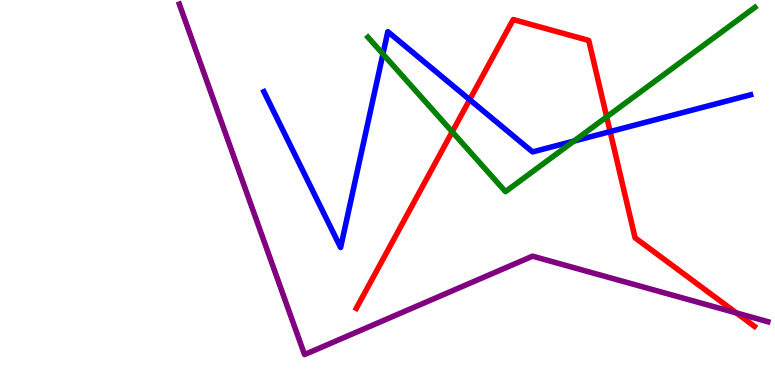[{'lines': ['blue', 'red'], 'intersections': [{'x': 6.06, 'y': 7.41}, {'x': 7.87, 'y': 6.58}]}, {'lines': ['green', 'red'], 'intersections': [{'x': 5.84, 'y': 6.58}, {'x': 7.83, 'y': 6.96}]}, {'lines': ['purple', 'red'], 'intersections': [{'x': 9.5, 'y': 1.87}]}, {'lines': ['blue', 'green'], 'intersections': [{'x': 4.94, 'y': 8.6}, {'x': 7.41, 'y': 6.34}]}, {'lines': ['blue', 'purple'], 'intersections': []}, {'lines': ['green', 'purple'], 'intersections': []}]